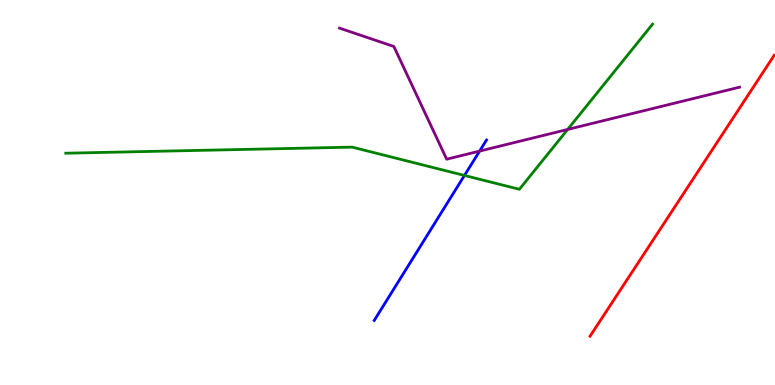[{'lines': ['blue', 'red'], 'intersections': []}, {'lines': ['green', 'red'], 'intersections': []}, {'lines': ['purple', 'red'], 'intersections': []}, {'lines': ['blue', 'green'], 'intersections': [{'x': 5.99, 'y': 5.44}]}, {'lines': ['blue', 'purple'], 'intersections': [{'x': 6.19, 'y': 6.08}]}, {'lines': ['green', 'purple'], 'intersections': [{'x': 7.32, 'y': 6.64}]}]